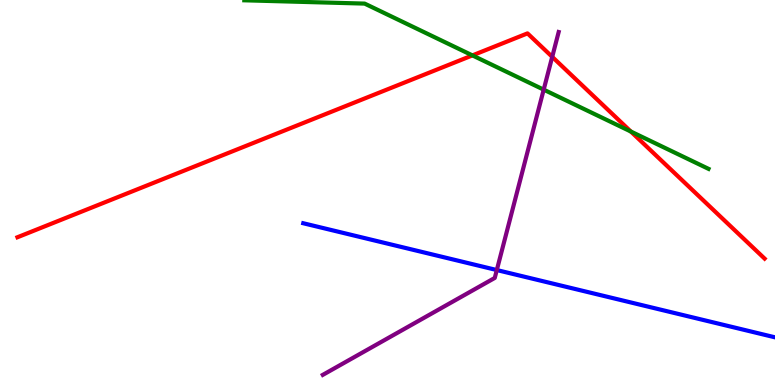[{'lines': ['blue', 'red'], 'intersections': []}, {'lines': ['green', 'red'], 'intersections': [{'x': 6.1, 'y': 8.56}, {'x': 8.14, 'y': 6.58}]}, {'lines': ['purple', 'red'], 'intersections': [{'x': 7.13, 'y': 8.52}]}, {'lines': ['blue', 'green'], 'intersections': []}, {'lines': ['blue', 'purple'], 'intersections': [{'x': 6.41, 'y': 2.99}]}, {'lines': ['green', 'purple'], 'intersections': [{'x': 7.02, 'y': 7.67}]}]